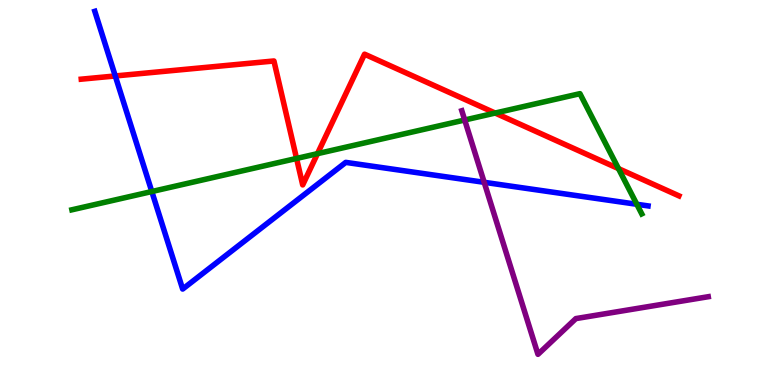[{'lines': ['blue', 'red'], 'intersections': [{'x': 1.49, 'y': 8.03}]}, {'lines': ['green', 'red'], 'intersections': [{'x': 3.83, 'y': 5.88}, {'x': 4.1, 'y': 6.01}, {'x': 6.39, 'y': 7.06}, {'x': 7.98, 'y': 5.62}]}, {'lines': ['purple', 'red'], 'intersections': []}, {'lines': ['blue', 'green'], 'intersections': [{'x': 1.96, 'y': 5.03}, {'x': 8.22, 'y': 4.69}]}, {'lines': ['blue', 'purple'], 'intersections': [{'x': 6.25, 'y': 5.26}]}, {'lines': ['green', 'purple'], 'intersections': [{'x': 6.0, 'y': 6.88}]}]